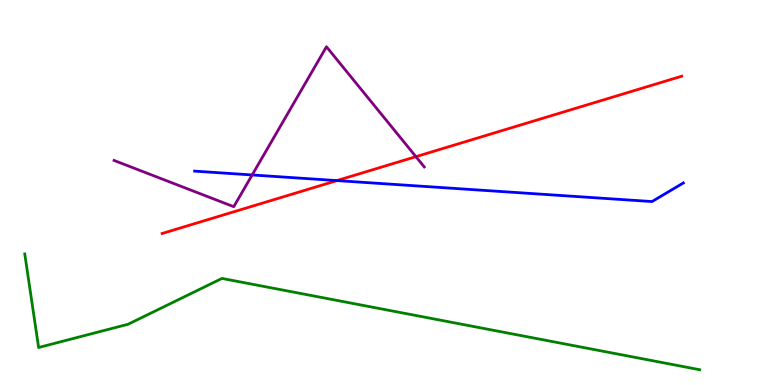[{'lines': ['blue', 'red'], 'intersections': [{'x': 4.35, 'y': 5.31}]}, {'lines': ['green', 'red'], 'intersections': []}, {'lines': ['purple', 'red'], 'intersections': [{'x': 5.37, 'y': 5.93}]}, {'lines': ['blue', 'green'], 'intersections': []}, {'lines': ['blue', 'purple'], 'intersections': [{'x': 3.25, 'y': 5.46}]}, {'lines': ['green', 'purple'], 'intersections': []}]